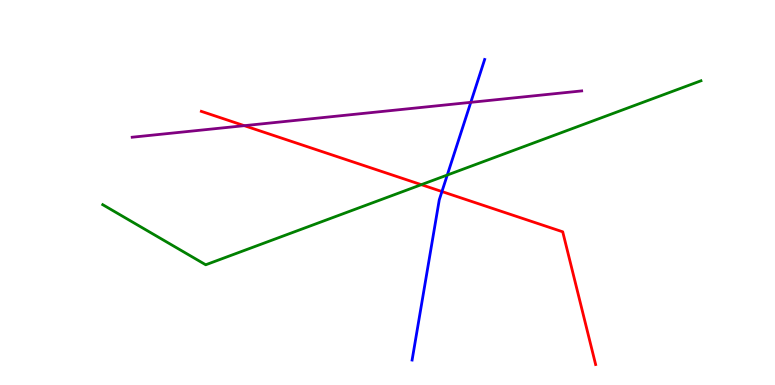[{'lines': ['blue', 'red'], 'intersections': [{'x': 5.7, 'y': 5.02}]}, {'lines': ['green', 'red'], 'intersections': [{'x': 5.44, 'y': 5.2}]}, {'lines': ['purple', 'red'], 'intersections': [{'x': 3.15, 'y': 6.74}]}, {'lines': ['blue', 'green'], 'intersections': [{'x': 5.77, 'y': 5.45}]}, {'lines': ['blue', 'purple'], 'intersections': [{'x': 6.07, 'y': 7.34}]}, {'lines': ['green', 'purple'], 'intersections': []}]